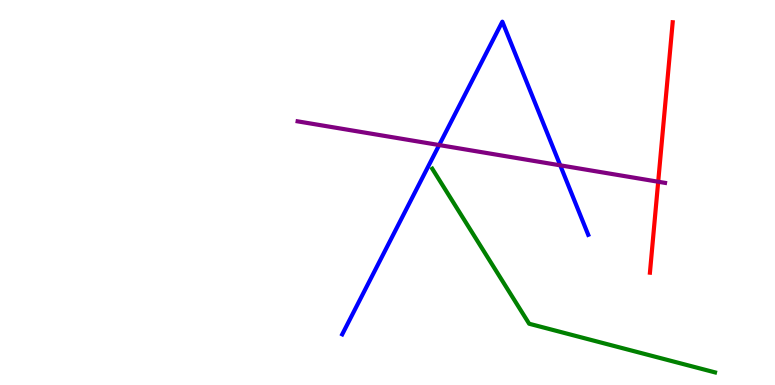[{'lines': ['blue', 'red'], 'intersections': []}, {'lines': ['green', 'red'], 'intersections': []}, {'lines': ['purple', 'red'], 'intersections': [{'x': 8.49, 'y': 5.28}]}, {'lines': ['blue', 'green'], 'intersections': []}, {'lines': ['blue', 'purple'], 'intersections': [{'x': 5.67, 'y': 6.23}, {'x': 7.23, 'y': 5.71}]}, {'lines': ['green', 'purple'], 'intersections': []}]